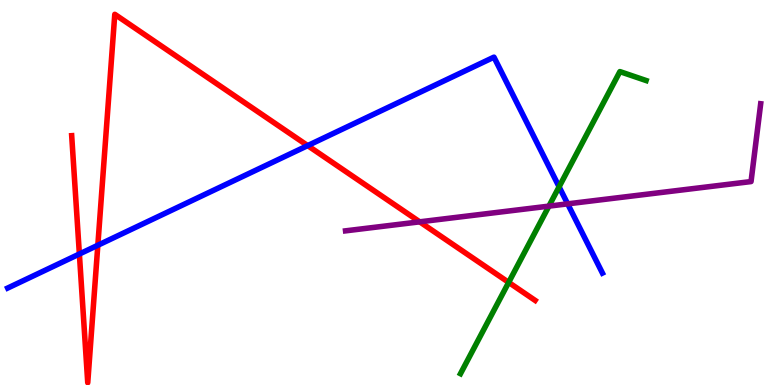[{'lines': ['blue', 'red'], 'intersections': [{'x': 1.02, 'y': 3.4}, {'x': 1.26, 'y': 3.63}, {'x': 3.97, 'y': 6.22}]}, {'lines': ['green', 'red'], 'intersections': [{'x': 6.56, 'y': 2.67}]}, {'lines': ['purple', 'red'], 'intersections': [{'x': 5.42, 'y': 4.24}]}, {'lines': ['blue', 'green'], 'intersections': [{'x': 7.21, 'y': 5.15}]}, {'lines': ['blue', 'purple'], 'intersections': [{'x': 7.32, 'y': 4.71}]}, {'lines': ['green', 'purple'], 'intersections': [{'x': 7.08, 'y': 4.65}]}]